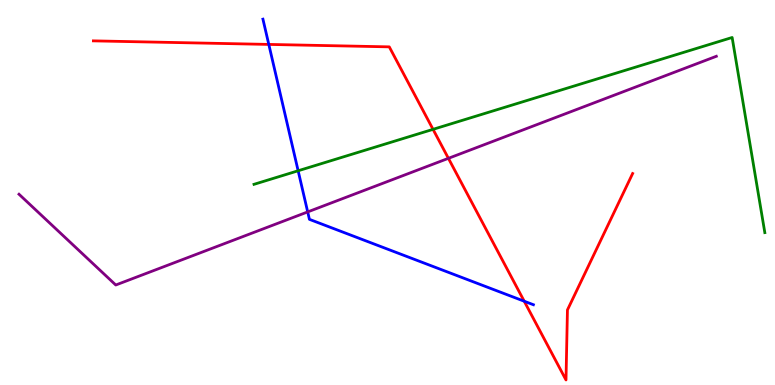[{'lines': ['blue', 'red'], 'intersections': [{'x': 3.47, 'y': 8.85}, {'x': 6.76, 'y': 2.18}]}, {'lines': ['green', 'red'], 'intersections': [{'x': 5.59, 'y': 6.64}]}, {'lines': ['purple', 'red'], 'intersections': [{'x': 5.79, 'y': 5.89}]}, {'lines': ['blue', 'green'], 'intersections': [{'x': 3.85, 'y': 5.56}]}, {'lines': ['blue', 'purple'], 'intersections': [{'x': 3.97, 'y': 4.5}]}, {'lines': ['green', 'purple'], 'intersections': []}]